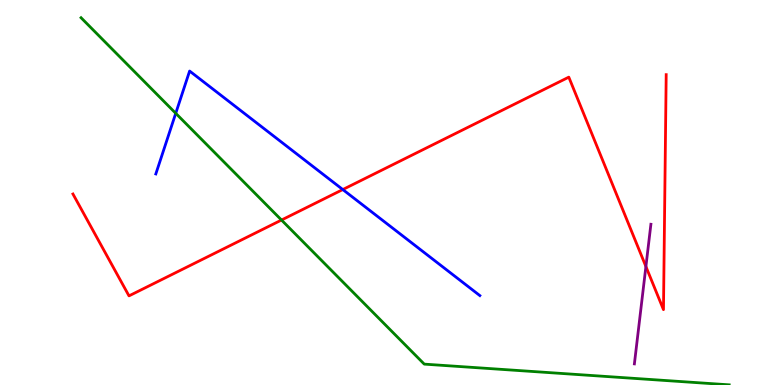[{'lines': ['blue', 'red'], 'intersections': [{'x': 4.42, 'y': 5.08}]}, {'lines': ['green', 'red'], 'intersections': [{'x': 3.63, 'y': 4.28}]}, {'lines': ['purple', 'red'], 'intersections': [{'x': 8.33, 'y': 3.08}]}, {'lines': ['blue', 'green'], 'intersections': [{'x': 2.27, 'y': 7.06}]}, {'lines': ['blue', 'purple'], 'intersections': []}, {'lines': ['green', 'purple'], 'intersections': []}]